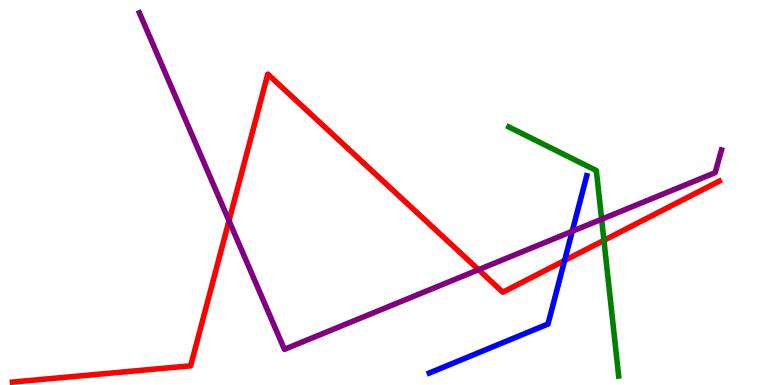[{'lines': ['blue', 'red'], 'intersections': [{'x': 7.29, 'y': 3.23}]}, {'lines': ['green', 'red'], 'intersections': [{'x': 7.79, 'y': 3.76}]}, {'lines': ['purple', 'red'], 'intersections': [{'x': 2.95, 'y': 4.27}, {'x': 6.17, 'y': 2.99}]}, {'lines': ['blue', 'green'], 'intersections': []}, {'lines': ['blue', 'purple'], 'intersections': [{'x': 7.38, 'y': 3.99}]}, {'lines': ['green', 'purple'], 'intersections': [{'x': 7.76, 'y': 4.31}]}]